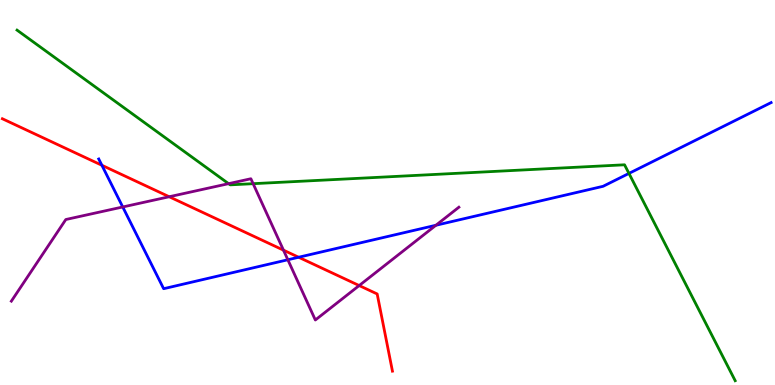[{'lines': ['blue', 'red'], 'intersections': [{'x': 1.31, 'y': 5.71}, {'x': 3.85, 'y': 3.32}]}, {'lines': ['green', 'red'], 'intersections': []}, {'lines': ['purple', 'red'], 'intersections': [{'x': 2.18, 'y': 4.89}, {'x': 3.66, 'y': 3.5}, {'x': 4.63, 'y': 2.58}]}, {'lines': ['blue', 'green'], 'intersections': [{'x': 8.12, 'y': 5.5}]}, {'lines': ['blue', 'purple'], 'intersections': [{'x': 1.58, 'y': 4.62}, {'x': 3.71, 'y': 3.25}, {'x': 5.62, 'y': 4.15}]}, {'lines': ['green', 'purple'], 'intersections': [{'x': 2.95, 'y': 5.23}, {'x': 3.27, 'y': 5.23}]}]